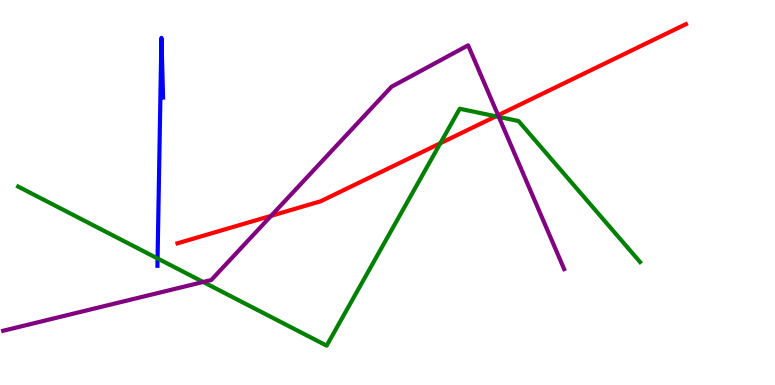[{'lines': ['blue', 'red'], 'intersections': []}, {'lines': ['green', 'red'], 'intersections': [{'x': 5.68, 'y': 6.28}, {'x': 6.4, 'y': 6.98}]}, {'lines': ['purple', 'red'], 'intersections': [{'x': 3.5, 'y': 4.39}, {'x': 6.43, 'y': 7.01}]}, {'lines': ['blue', 'green'], 'intersections': [{'x': 2.03, 'y': 3.29}]}, {'lines': ['blue', 'purple'], 'intersections': []}, {'lines': ['green', 'purple'], 'intersections': [{'x': 2.62, 'y': 2.68}, {'x': 6.44, 'y': 6.96}]}]